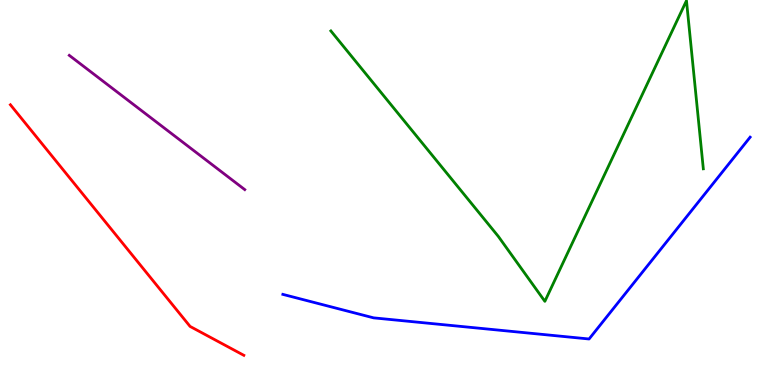[{'lines': ['blue', 'red'], 'intersections': []}, {'lines': ['green', 'red'], 'intersections': []}, {'lines': ['purple', 'red'], 'intersections': []}, {'lines': ['blue', 'green'], 'intersections': []}, {'lines': ['blue', 'purple'], 'intersections': []}, {'lines': ['green', 'purple'], 'intersections': []}]